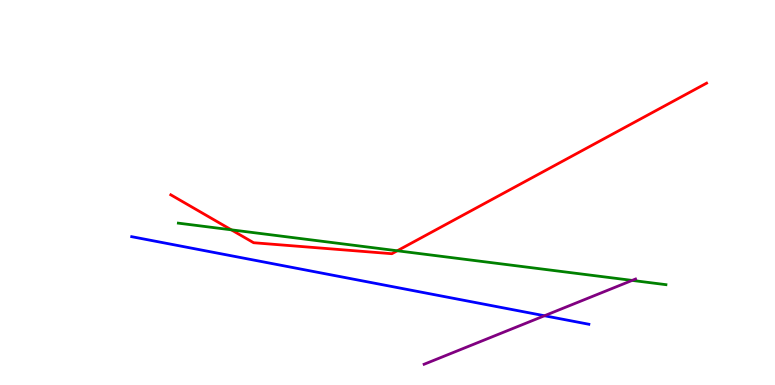[{'lines': ['blue', 'red'], 'intersections': []}, {'lines': ['green', 'red'], 'intersections': [{'x': 2.98, 'y': 4.03}, {'x': 5.13, 'y': 3.49}]}, {'lines': ['purple', 'red'], 'intersections': []}, {'lines': ['blue', 'green'], 'intersections': []}, {'lines': ['blue', 'purple'], 'intersections': [{'x': 7.03, 'y': 1.8}]}, {'lines': ['green', 'purple'], 'intersections': [{'x': 8.16, 'y': 2.72}]}]